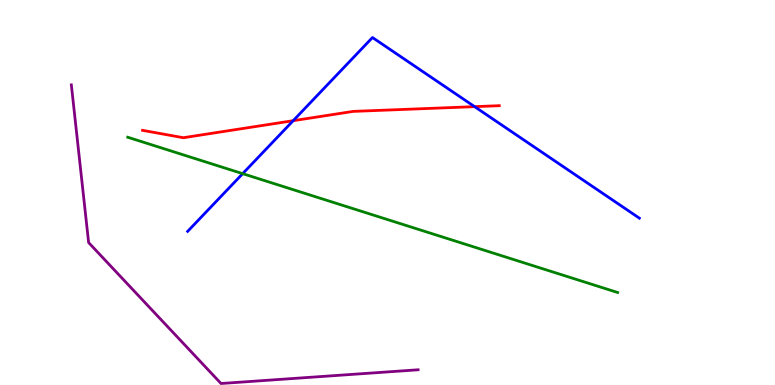[{'lines': ['blue', 'red'], 'intersections': [{'x': 3.78, 'y': 6.86}, {'x': 6.12, 'y': 7.23}]}, {'lines': ['green', 'red'], 'intersections': []}, {'lines': ['purple', 'red'], 'intersections': []}, {'lines': ['blue', 'green'], 'intersections': [{'x': 3.13, 'y': 5.49}]}, {'lines': ['blue', 'purple'], 'intersections': []}, {'lines': ['green', 'purple'], 'intersections': []}]